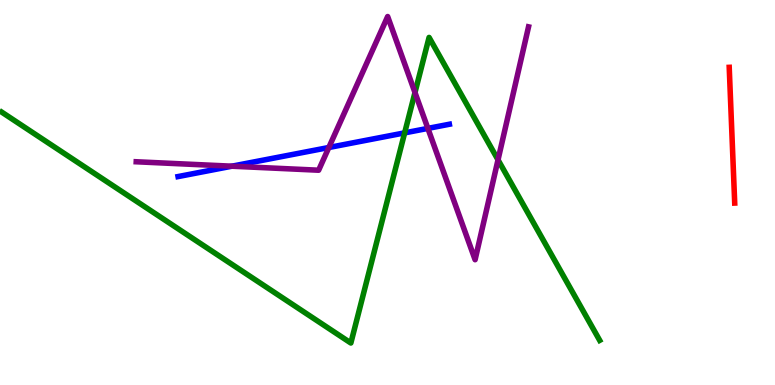[{'lines': ['blue', 'red'], 'intersections': []}, {'lines': ['green', 'red'], 'intersections': []}, {'lines': ['purple', 'red'], 'intersections': []}, {'lines': ['blue', 'green'], 'intersections': [{'x': 5.22, 'y': 6.55}]}, {'lines': ['blue', 'purple'], 'intersections': [{'x': 2.99, 'y': 5.68}, {'x': 4.24, 'y': 6.17}, {'x': 5.52, 'y': 6.67}]}, {'lines': ['green', 'purple'], 'intersections': [{'x': 5.35, 'y': 7.6}, {'x': 6.43, 'y': 5.85}]}]